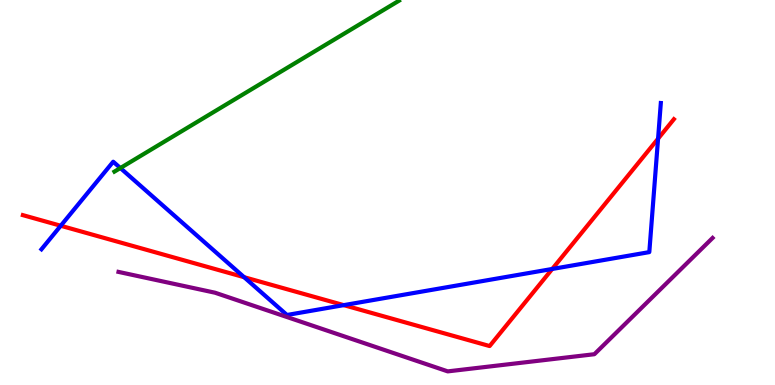[{'lines': ['blue', 'red'], 'intersections': [{'x': 0.784, 'y': 4.14}, {'x': 3.15, 'y': 2.8}, {'x': 4.44, 'y': 2.07}, {'x': 7.13, 'y': 3.01}, {'x': 8.49, 'y': 6.4}]}, {'lines': ['green', 'red'], 'intersections': []}, {'lines': ['purple', 'red'], 'intersections': []}, {'lines': ['blue', 'green'], 'intersections': [{'x': 1.55, 'y': 5.64}]}, {'lines': ['blue', 'purple'], 'intersections': []}, {'lines': ['green', 'purple'], 'intersections': []}]